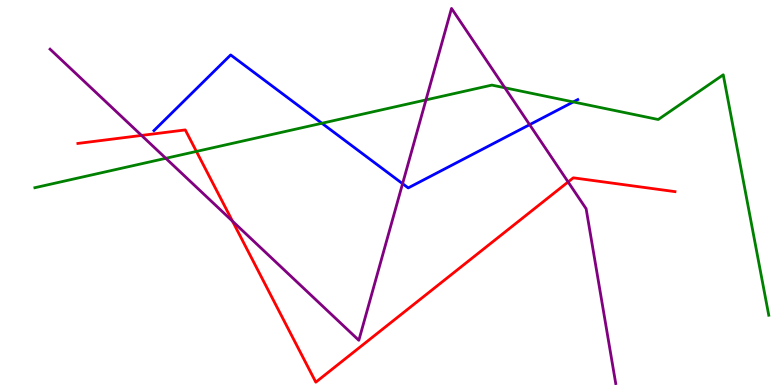[{'lines': ['blue', 'red'], 'intersections': []}, {'lines': ['green', 'red'], 'intersections': [{'x': 2.53, 'y': 6.07}]}, {'lines': ['purple', 'red'], 'intersections': [{'x': 1.83, 'y': 6.48}, {'x': 3.0, 'y': 4.25}, {'x': 7.33, 'y': 5.27}]}, {'lines': ['blue', 'green'], 'intersections': [{'x': 4.15, 'y': 6.8}, {'x': 7.4, 'y': 7.35}]}, {'lines': ['blue', 'purple'], 'intersections': [{'x': 5.19, 'y': 5.23}, {'x': 6.83, 'y': 6.76}]}, {'lines': ['green', 'purple'], 'intersections': [{'x': 2.14, 'y': 5.89}, {'x': 5.5, 'y': 7.41}, {'x': 6.51, 'y': 7.72}]}]